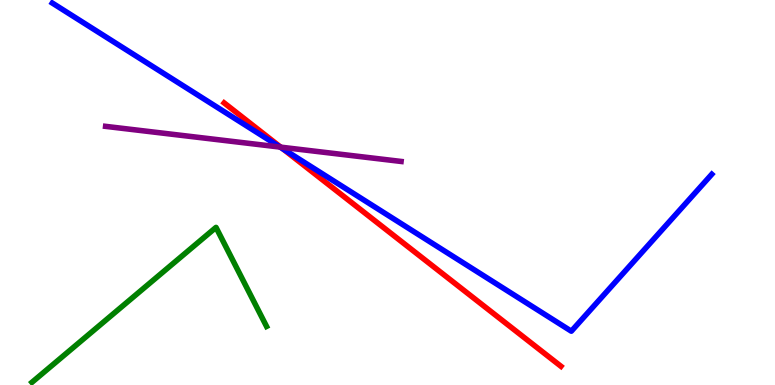[{'lines': ['blue', 'red'], 'intersections': [{'x': 3.65, 'y': 6.14}]}, {'lines': ['green', 'red'], 'intersections': []}, {'lines': ['purple', 'red'], 'intersections': [{'x': 3.62, 'y': 6.18}]}, {'lines': ['blue', 'green'], 'intersections': []}, {'lines': ['blue', 'purple'], 'intersections': [{'x': 3.61, 'y': 6.18}]}, {'lines': ['green', 'purple'], 'intersections': []}]